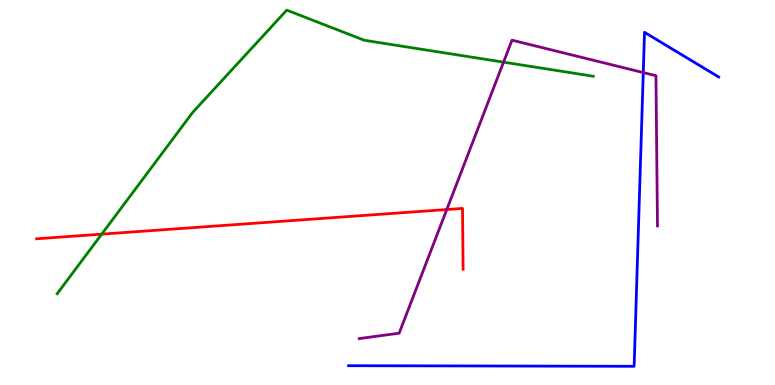[{'lines': ['blue', 'red'], 'intersections': []}, {'lines': ['green', 'red'], 'intersections': [{'x': 1.31, 'y': 3.92}]}, {'lines': ['purple', 'red'], 'intersections': [{'x': 5.76, 'y': 4.56}]}, {'lines': ['blue', 'green'], 'intersections': []}, {'lines': ['blue', 'purple'], 'intersections': [{'x': 8.3, 'y': 8.11}]}, {'lines': ['green', 'purple'], 'intersections': [{'x': 6.5, 'y': 8.39}]}]